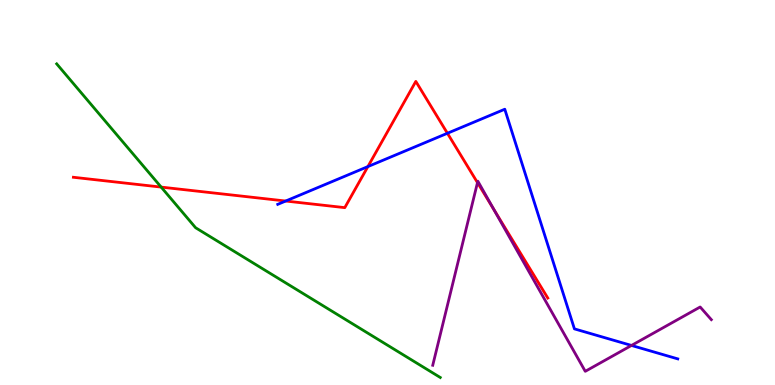[{'lines': ['blue', 'red'], 'intersections': [{'x': 3.69, 'y': 4.78}, {'x': 4.75, 'y': 5.67}, {'x': 5.77, 'y': 6.54}]}, {'lines': ['green', 'red'], 'intersections': [{'x': 2.08, 'y': 5.14}]}, {'lines': ['purple', 'red'], 'intersections': [{'x': 6.16, 'y': 5.26}, {'x': 6.37, 'y': 4.56}]}, {'lines': ['blue', 'green'], 'intersections': []}, {'lines': ['blue', 'purple'], 'intersections': [{'x': 8.15, 'y': 1.03}]}, {'lines': ['green', 'purple'], 'intersections': []}]